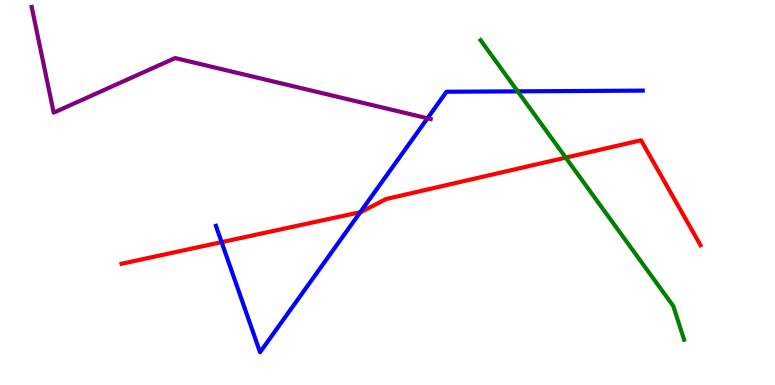[{'lines': ['blue', 'red'], 'intersections': [{'x': 2.86, 'y': 3.71}, {'x': 4.65, 'y': 4.49}]}, {'lines': ['green', 'red'], 'intersections': [{'x': 7.3, 'y': 5.91}]}, {'lines': ['purple', 'red'], 'intersections': []}, {'lines': ['blue', 'green'], 'intersections': [{'x': 6.68, 'y': 7.63}]}, {'lines': ['blue', 'purple'], 'intersections': [{'x': 5.52, 'y': 6.93}]}, {'lines': ['green', 'purple'], 'intersections': []}]